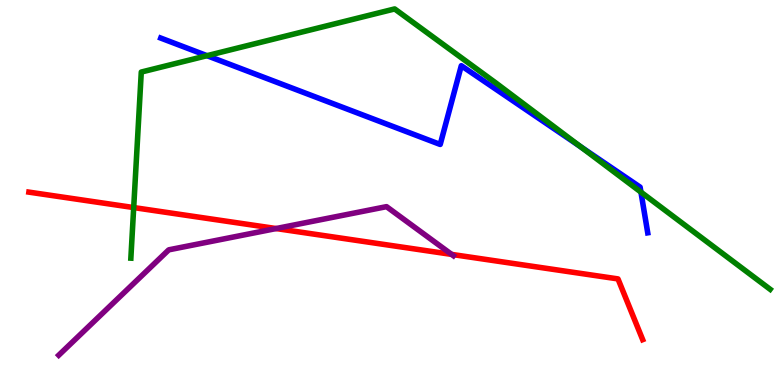[{'lines': ['blue', 'red'], 'intersections': []}, {'lines': ['green', 'red'], 'intersections': [{'x': 1.73, 'y': 4.61}]}, {'lines': ['purple', 'red'], 'intersections': [{'x': 3.56, 'y': 4.06}, {'x': 5.83, 'y': 3.39}]}, {'lines': ['blue', 'green'], 'intersections': [{'x': 2.67, 'y': 8.55}, {'x': 7.49, 'y': 6.19}, {'x': 8.27, 'y': 5.01}]}, {'lines': ['blue', 'purple'], 'intersections': []}, {'lines': ['green', 'purple'], 'intersections': []}]